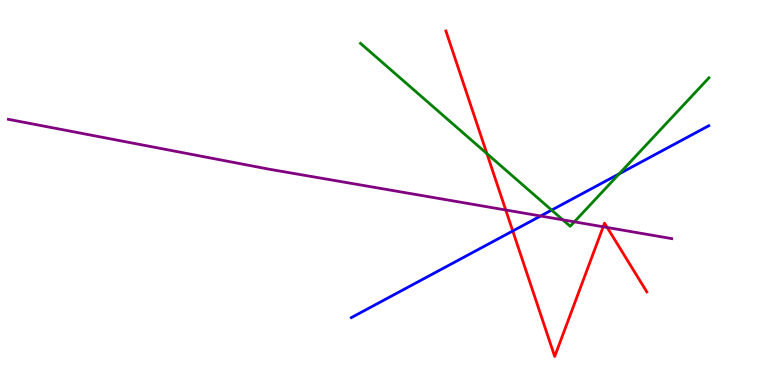[{'lines': ['blue', 'red'], 'intersections': [{'x': 6.62, 'y': 4.0}]}, {'lines': ['green', 'red'], 'intersections': [{'x': 6.28, 'y': 6.01}]}, {'lines': ['purple', 'red'], 'intersections': [{'x': 6.53, 'y': 4.55}, {'x': 7.78, 'y': 4.11}, {'x': 7.83, 'y': 4.09}]}, {'lines': ['blue', 'green'], 'intersections': [{'x': 7.12, 'y': 4.54}, {'x': 7.99, 'y': 5.49}]}, {'lines': ['blue', 'purple'], 'intersections': [{'x': 6.98, 'y': 4.39}]}, {'lines': ['green', 'purple'], 'intersections': [{'x': 7.26, 'y': 4.29}, {'x': 7.41, 'y': 4.24}]}]